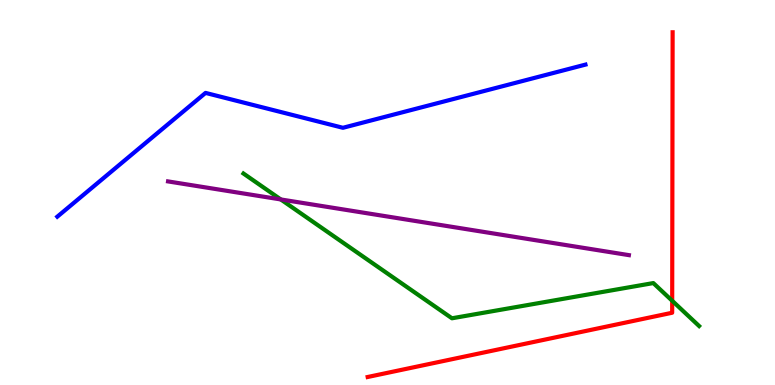[{'lines': ['blue', 'red'], 'intersections': []}, {'lines': ['green', 'red'], 'intersections': [{'x': 8.67, 'y': 2.19}]}, {'lines': ['purple', 'red'], 'intersections': []}, {'lines': ['blue', 'green'], 'intersections': []}, {'lines': ['blue', 'purple'], 'intersections': []}, {'lines': ['green', 'purple'], 'intersections': [{'x': 3.62, 'y': 4.82}]}]